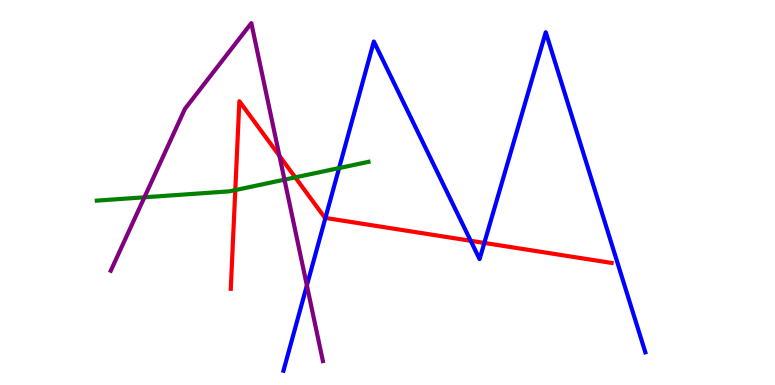[{'lines': ['blue', 'red'], 'intersections': [{'x': 4.2, 'y': 4.34}, {'x': 6.07, 'y': 3.75}, {'x': 6.25, 'y': 3.69}]}, {'lines': ['green', 'red'], 'intersections': [{'x': 3.04, 'y': 5.06}, {'x': 3.81, 'y': 5.39}]}, {'lines': ['purple', 'red'], 'intersections': [{'x': 3.61, 'y': 5.95}]}, {'lines': ['blue', 'green'], 'intersections': [{'x': 4.38, 'y': 5.63}]}, {'lines': ['blue', 'purple'], 'intersections': [{'x': 3.96, 'y': 2.59}]}, {'lines': ['green', 'purple'], 'intersections': [{'x': 1.86, 'y': 4.88}, {'x': 3.67, 'y': 5.33}]}]